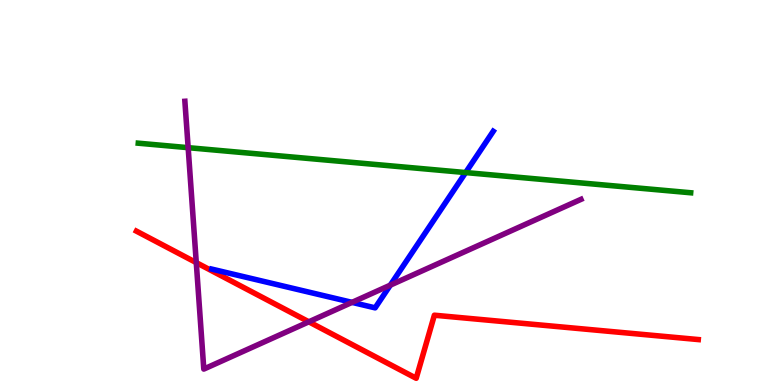[{'lines': ['blue', 'red'], 'intersections': []}, {'lines': ['green', 'red'], 'intersections': []}, {'lines': ['purple', 'red'], 'intersections': [{'x': 2.53, 'y': 3.18}, {'x': 3.98, 'y': 1.64}]}, {'lines': ['blue', 'green'], 'intersections': [{'x': 6.01, 'y': 5.52}]}, {'lines': ['blue', 'purple'], 'intersections': [{'x': 4.54, 'y': 2.15}, {'x': 5.04, 'y': 2.59}]}, {'lines': ['green', 'purple'], 'intersections': [{'x': 2.43, 'y': 6.16}]}]